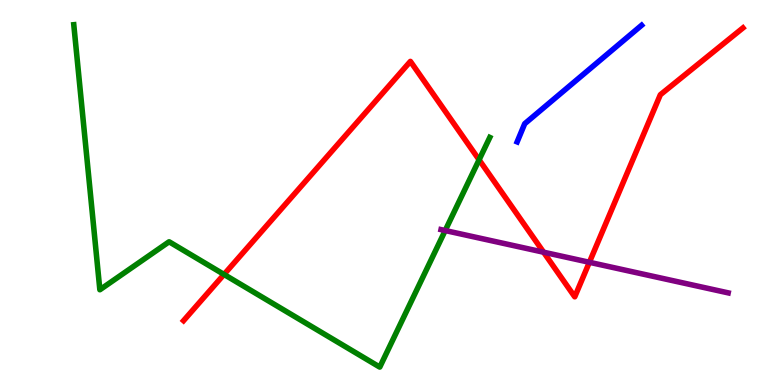[{'lines': ['blue', 'red'], 'intersections': []}, {'lines': ['green', 'red'], 'intersections': [{'x': 2.89, 'y': 2.87}, {'x': 6.18, 'y': 5.85}]}, {'lines': ['purple', 'red'], 'intersections': [{'x': 7.01, 'y': 3.45}, {'x': 7.6, 'y': 3.19}]}, {'lines': ['blue', 'green'], 'intersections': []}, {'lines': ['blue', 'purple'], 'intersections': []}, {'lines': ['green', 'purple'], 'intersections': [{'x': 5.74, 'y': 4.01}]}]